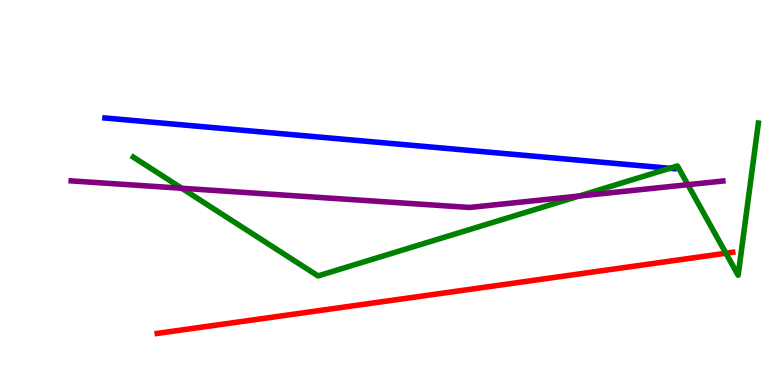[{'lines': ['blue', 'red'], 'intersections': []}, {'lines': ['green', 'red'], 'intersections': [{'x': 9.37, 'y': 3.42}]}, {'lines': ['purple', 'red'], 'intersections': []}, {'lines': ['blue', 'green'], 'intersections': [{'x': 8.64, 'y': 5.63}]}, {'lines': ['blue', 'purple'], 'intersections': []}, {'lines': ['green', 'purple'], 'intersections': [{'x': 2.34, 'y': 5.11}, {'x': 7.47, 'y': 4.91}, {'x': 8.88, 'y': 5.2}]}]